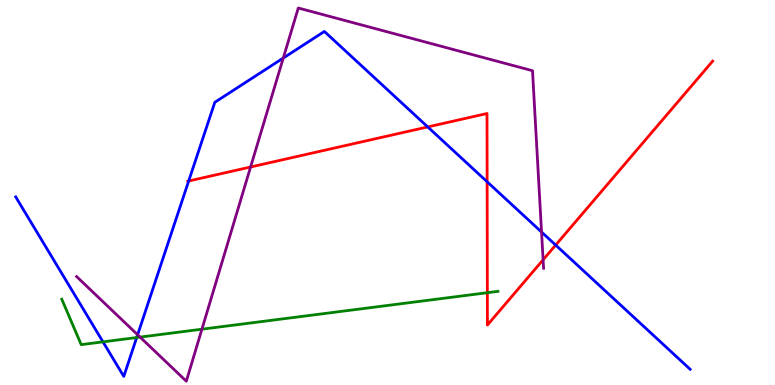[{'lines': ['blue', 'red'], 'intersections': [{'x': 2.43, 'y': 5.3}, {'x': 5.52, 'y': 6.7}, {'x': 6.29, 'y': 5.28}, {'x': 7.17, 'y': 3.63}]}, {'lines': ['green', 'red'], 'intersections': [{'x': 6.29, 'y': 2.4}]}, {'lines': ['purple', 'red'], 'intersections': [{'x': 3.23, 'y': 5.66}, {'x': 7.01, 'y': 3.25}]}, {'lines': ['blue', 'green'], 'intersections': [{'x': 1.33, 'y': 1.12}, {'x': 1.76, 'y': 1.23}]}, {'lines': ['blue', 'purple'], 'intersections': [{'x': 1.78, 'y': 1.31}, {'x': 3.66, 'y': 8.49}, {'x': 6.99, 'y': 3.97}]}, {'lines': ['green', 'purple'], 'intersections': [{'x': 1.81, 'y': 1.24}, {'x': 2.61, 'y': 1.45}]}]